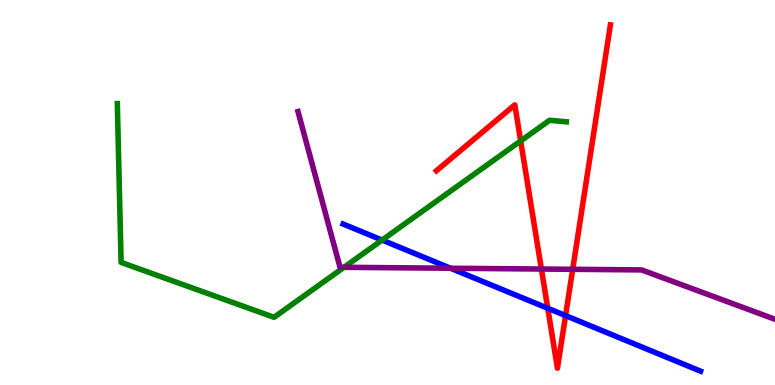[{'lines': ['blue', 'red'], 'intersections': [{'x': 7.07, 'y': 1.99}, {'x': 7.3, 'y': 1.8}]}, {'lines': ['green', 'red'], 'intersections': [{'x': 6.72, 'y': 6.34}]}, {'lines': ['purple', 'red'], 'intersections': [{'x': 6.99, 'y': 3.01}, {'x': 7.39, 'y': 3.01}]}, {'lines': ['blue', 'green'], 'intersections': [{'x': 4.93, 'y': 3.76}]}, {'lines': ['blue', 'purple'], 'intersections': [{'x': 5.81, 'y': 3.03}]}, {'lines': ['green', 'purple'], 'intersections': [{'x': 4.44, 'y': 3.06}]}]